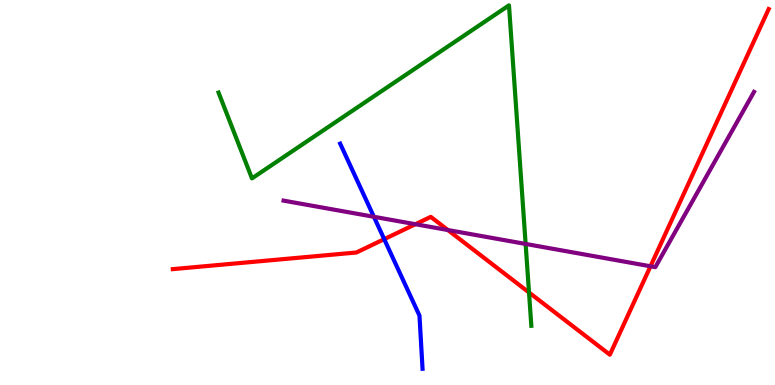[{'lines': ['blue', 'red'], 'intersections': [{'x': 4.96, 'y': 3.79}]}, {'lines': ['green', 'red'], 'intersections': [{'x': 6.83, 'y': 2.4}]}, {'lines': ['purple', 'red'], 'intersections': [{'x': 5.36, 'y': 4.18}, {'x': 5.78, 'y': 4.03}, {'x': 8.39, 'y': 3.08}]}, {'lines': ['blue', 'green'], 'intersections': []}, {'lines': ['blue', 'purple'], 'intersections': [{'x': 4.82, 'y': 4.37}]}, {'lines': ['green', 'purple'], 'intersections': [{'x': 6.78, 'y': 3.66}]}]